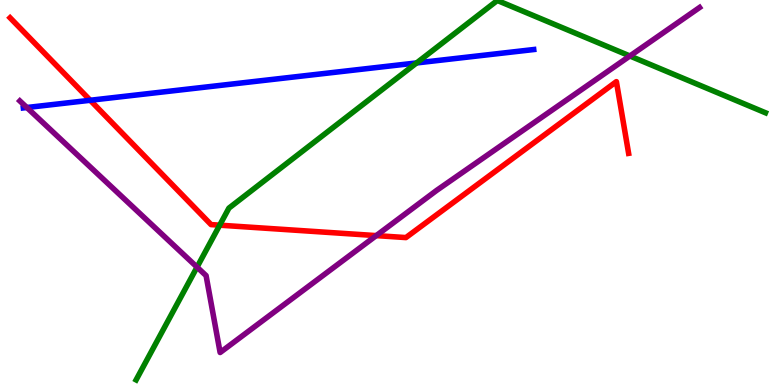[{'lines': ['blue', 'red'], 'intersections': [{'x': 1.16, 'y': 7.4}]}, {'lines': ['green', 'red'], 'intersections': [{'x': 2.83, 'y': 4.15}]}, {'lines': ['purple', 'red'], 'intersections': [{'x': 4.85, 'y': 3.88}]}, {'lines': ['blue', 'green'], 'intersections': [{'x': 5.38, 'y': 8.37}]}, {'lines': ['blue', 'purple'], 'intersections': [{'x': 0.347, 'y': 7.21}]}, {'lines': ['green', 'purple'], 'intersections': [{'x': 2.54, 'y': 3.06}, {'x': 8.13, 'y': 8.55}]}]